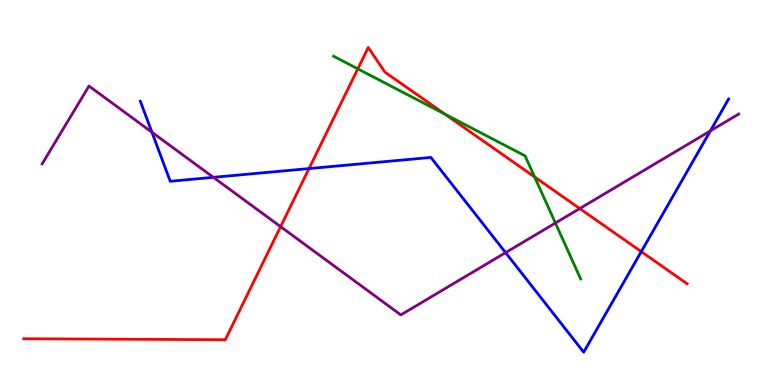[{'lines': ['blue', 'red'], 'intersections': [{'x': 3.99, 'y': 5.62}, {'x': 8.27, 'y': 3.46}]}, {'lines': ['green', 'red'], 'intersections': [{'x': 4.62, 'y': 8.21}, {'x': 5.74, 'y': 7.03}, {'x': 6.9, 'y': 5.4}]}, {'lines': ['purple', 'red'], 'intersections': [{'x': 3.62, 'y': 4.11}, {'x': 7.48, 'y': 4.58}]}, {'lines': ['blue', 'green'], 'intersections': []}, {'lines': ['blue', 'purple'], 'intersections': [{'x': 1.96, 'y': 6.57}, {'x': 2.75, 'y': 5.39}, {'x': 6.52, 'y': 3.44}, {'x': 9.17, 'y': 6.6}]}, {'lines': ['green', 'purple'], 'intersections': [{'x': 7.17, 'y': 4.21}]}]